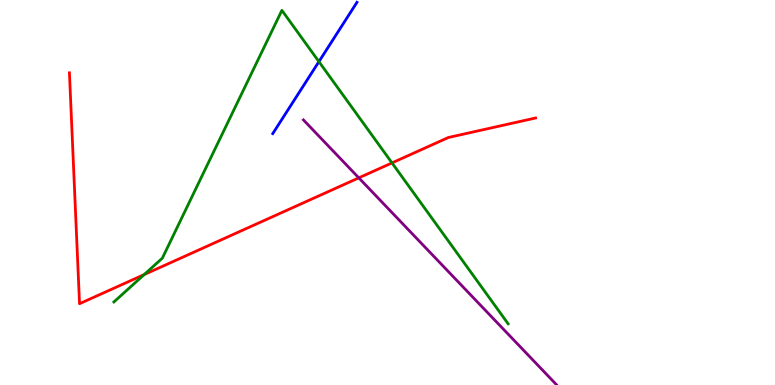[{'lines': ['blue', 'red'], 'intersections': []}, {'lines': ['green', 'red'], 'intersections': [{'x': 1.86, 'y': 2.87}, {'x': 5.06, 'y': 5.77}]}, {'lines': ['purple', 'red'], 'intersections': [{'x': 4.63, 'y': 5.38}]}, {'lines': ['blue', 'green'], 'intersections': [{'x': 4.12, 'y': 8.4}]}, {'lines': ['blue', 'purple'], 'intersections': []}, {'lines': ['green', 'purple'], 'intersections': []}]